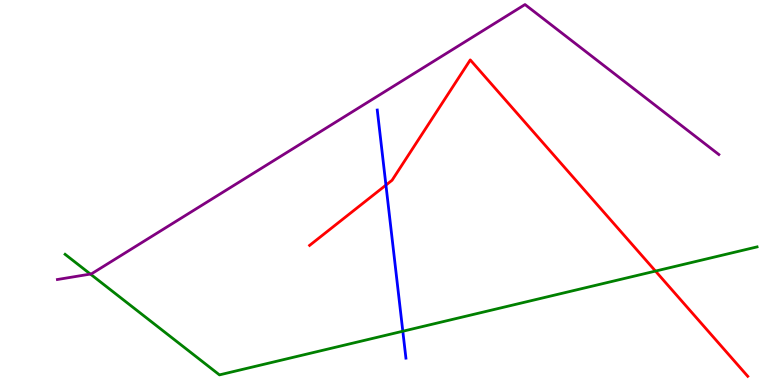[{'lines': ['blue', 'red'], 'intersections': [{'x': 4.98, 'y': 5.19}]}, {'lines': ['green', 'red'], 'intersections': [{'x': 8.46, 'y': 2.96}]}, {'lines': ['purple', 'red'], 'intersections': []}, {'lines': ['blue', 'green'], 'intersections': [{'x': 5.2, 'y': 1.4}]}, {'lines': ['blue', 'purple'], 'intersections': []}, {'lines': ['green', 'purple'], 'intersections': [{'x': 1.17, 'y': 2.88}]}]